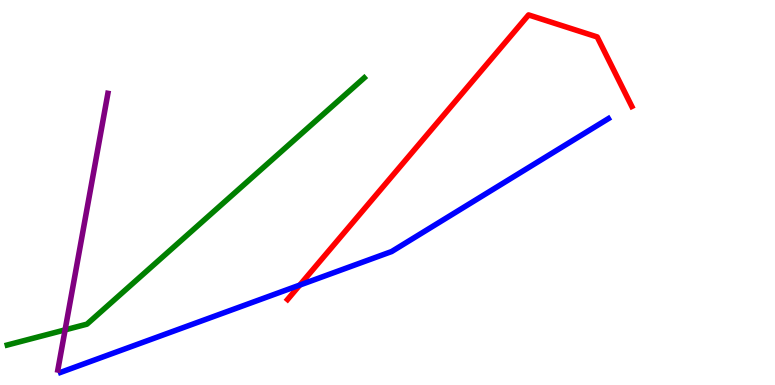[{'lines': ['blue', 'red'], 'intersections': [{'x': 3.87, 'y': 2.6}]}, {'lines': ['green', 'red'], 'intersections': []}, {'lines': ['purple', 'red'], 'intersections': []}, {'lines': ['blue', 'green'], 'intersections': []}, {'lines': ['blue', 'purple'], 'intersections': []}, {'lines': ['green', 'purple'], 'intersections': [{'x': 0.84, 'y': 1.43}]}]